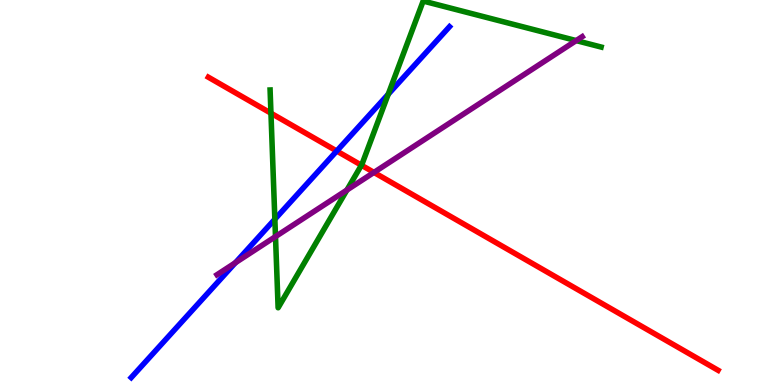[{'lines': ['blue', 'red'], 'intersections': [{'x': 4.34, 'y': 6.08}]}, {'lines': ['green', 'red'], 'intersections': [{'x': 3.5, 'y': 7.06}, {'x': 4.66, 'y': 5.71}]}, {'lines': ['purple', 'red'], 'intersections': [{'x': 4.83, 'y': 5.52}]}, {'lines': ['blue', 'green'], 'intersections': [{'x': 3.55, 'y': 4.31}, {'x': 5.01, 'y': 7.55}]}, {'lines': ['blue', 'purple'], 'intersections': [{'x': 3.04, 'y': 3.18}]}, {'lines': ['green', 'purple'], 'intersections': [{'x': 3.55, 'y': 3.85}, {'x': 4.48, 'y': 5.06}, {'x': 7.43, 'y': 8.95}]}]